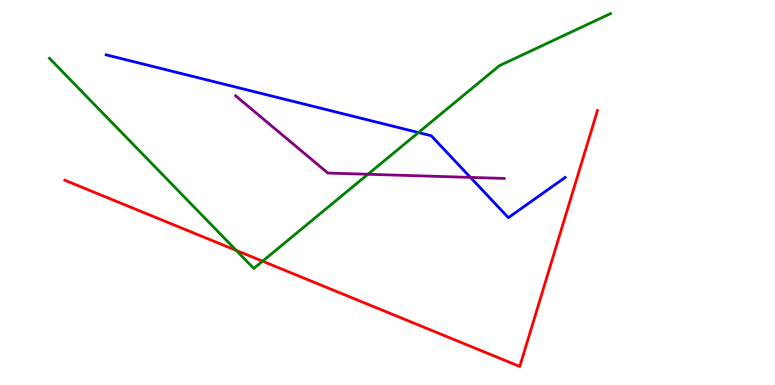[{'lines': ['blue', 'red'], 'intersections': []}, {'lines': ['green', 'red'], 'intersections': [{'x': 3.05, 'y': 3.5}, {'x': 3.39, 'y': 3.22}]}, {'lines': ['purple', 'red'], 'intersections': []}, {'lines': ['blue', 'green'], 'intersections': [{'x': 5.4, 'y': 6.56}]}, {'lines': ['blue', 'purple'], 'intersections': [{'x': 6.07, 'y': 5.39}]}, {'lines': ['green', 'purple'], 'intersections': [{'x': 4.75, 'y': 5.47}]}]